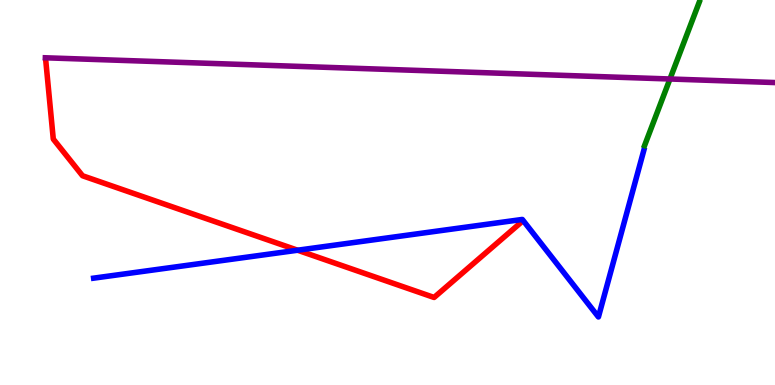[{'lines': ['blue', 'red'], 'intersections': [{'x': 3.84, 'y': 3.5}]}, {'lines': ['green', 'red'], 'intersections': []}, {'lines': ['purple', 'red'], 'intersections': []}, {'lines': ['blue', 'green'], 'intersections': []}, {'lines': ['blue', 'purple'], 'intersections': []}, {'lines': ['green', 'purple'], 'intersections': [{'x': 8.64, 'y': 7.95}]}]